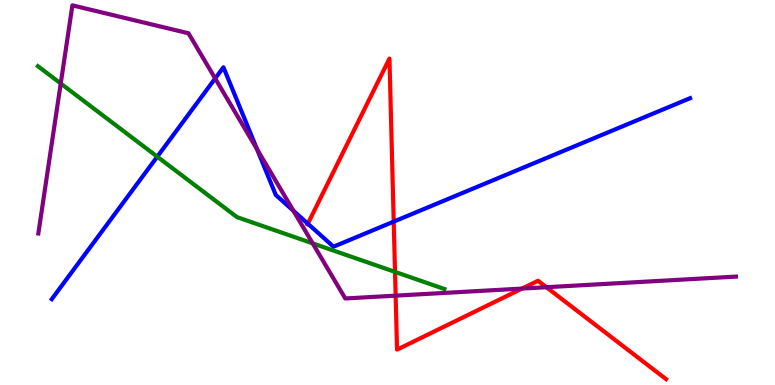[{'lines': ['blue', 'red'], 'intersections': [{'x': 3.97, 'y': 4.19}, {'x': 5.08, 'y': 4.24}]}, {'lines': ['green', 'red'], 'intersections': [{'x': 5.1, 'y': 2.94}]}, {'lines': ['purple', 'red'], 'intersections': [{'x': 5.11, 'y': 2.32}, {'x': 6.74, 'y': 2.5}, {'x': 7.05, 'y': 2.54}]}, {'lines': ['blue', 'green'], 'intersections': [{'x': 2.03, 'y': 5.93}]}, {'lines': ['blue', 'purple'], 'intersections': [{'x': 2.78, 'y': 7.96}, {'x': 3.32, 'y': 6.12}, {'x': 3.79, 'y': 4.53}]}, {'lines': ['green', 'purple'], 'intersections': [{'x': 0.784, 'y': 7.83}, {'x': 4.03, 'y': 3.68}]}]